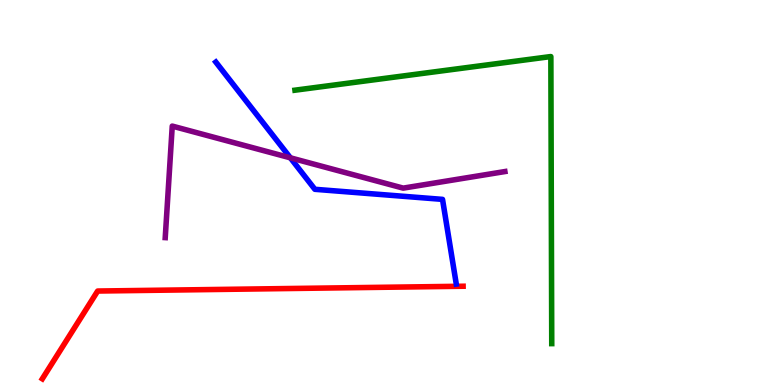[{'lines': ['blue', 'red'], 'intersections': []}, {'lines': ['green', 'red'], 'intersections': []}, {'lines': ['purple', 'red'], 'intersections': []}, {'lines': ['blue', 'green'], 'intersections': []}, {'lines': ['blue', 'purple'], 'intersections': [{'x': 3.75, 'y': 5.9}]}, {'lines': ['green', 'purple'], 'intersections': []}]